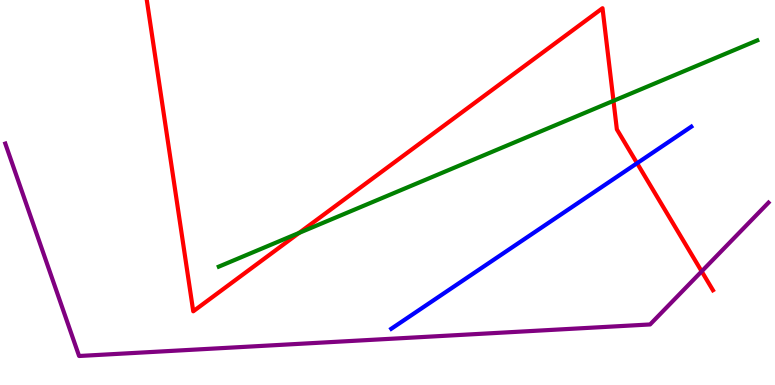[{'lines': ['blue', 'red'], 'intersections': [{'x': 8.22, 'y': 5.76}]}, {'lines': ['green', 'red'], 'intersections': [{'x': 3.86, 'y': 3.95}, {'x': 7.92, 'y': 7.38}]}, {'lines': ['purple', 'red'], 'intersections': [{'x': 9.05, 'y': 2.95}]}, {'lines': ['blue', 'green'], 'intersections': []}, {'lines': ['blue', 'purple'], 'intersections': []}, {'lines': ['green', 'purple'], 'intersections': []}]